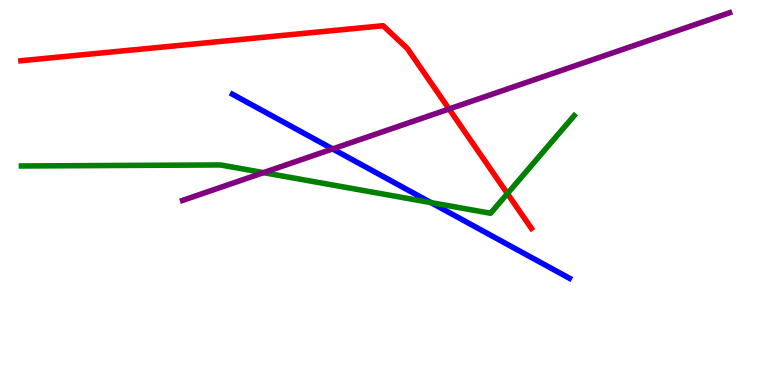[{'lines': ['blue', 'red'], 'intersections': []}, {'lines': ['green', 'red'], 'intersections': [{'x': 6.55, 'y': 4.97}]}, {'lines': ['purple', 'red'], 'intersections': [{'x': 5.79, 'y': 7.17}]}, {'lines': ['blue', 'green'], 'intersections': [{'x': 5.56, 'y': 4.74}]}, {'lines': ['blue', 'purple'], 'intersections': [{'x': 4.29, 'y': 6.13}]}, {'lines': ['green', 'purple'], 'intersections': [{'x': 3.4, 'y': 5.52}]}]